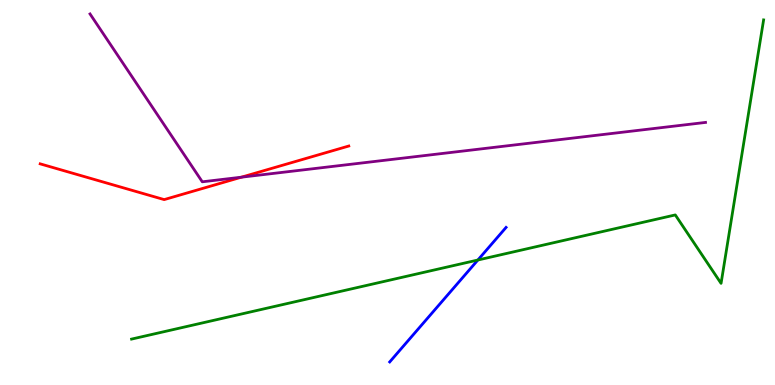[{'lines': ['blue', 'red'], 'intersections': []}, {'lines': ['green', 'red'], 'intersections': []}, {'lines': ['purple', 'red'], 'intersections': [{'x': 3.12, 'y': 5.4}]}, {'lines': ['blue', 'green'], 'intersections': [{'x': 6.17, 'y': 3.25}]}, {'lines': ['blue', 'purple'], 'intersections': []}, {'lines': ['green', 'purple'], 'intersections': []}]